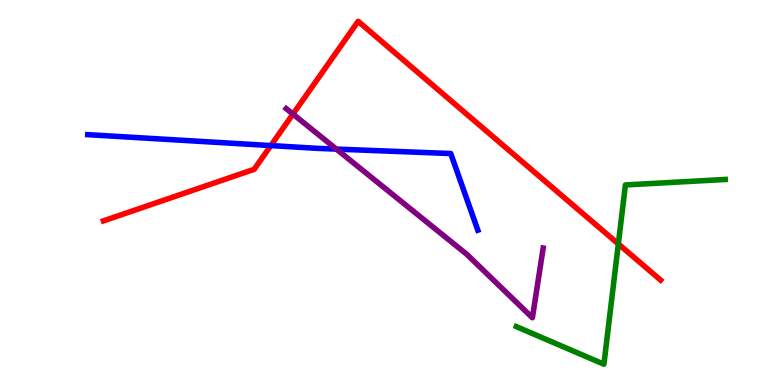[{'lines': ['blue', 'red'], 'intersections': [{'x': 3.49, 'y': 6.22}]}, {'lines': ['green', 'red'], 'intersections': [{'x': 7.98, 'y': 3.66}]}, {'lines': ['purple', 'red'], 'intersections': [{'x': 3.78, 'y': 7.04}]}, {'lines': ['blue', 'green'], 'intersections': []}, {'lines': ['blue', 'purple'], 'intersections': [{'x': 4.34, 'y': 6.13}]}, {'lines': ['green', 'purple'], 'intersections': []}]